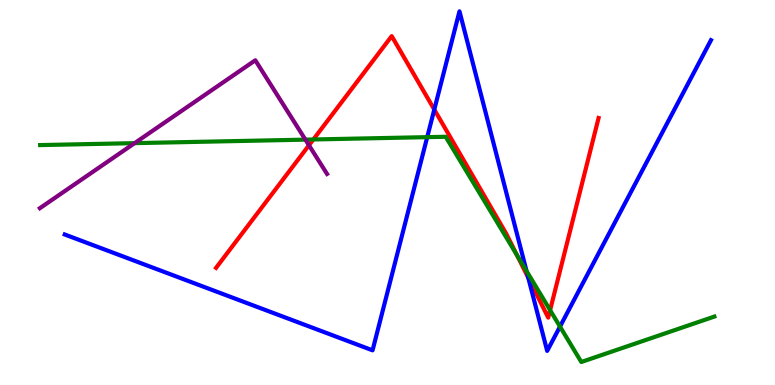[{'lines': ['blue', 'red'], 'intersections': [{'x': 5.6, 'y': 7.15}, {'x': 6.82, 'y': 2.79}]}, {'lines': ['green', 'red'], 'intersections': [{'x': 4.04, 'y': 6.38}, {'x': 6.67, 'y': 3.37}, {'x': 7.1, 'y': 1.94}]}, {'lines': ['purple', 'red'], 'intersections': [{'x': 3.99, 'y': 6.23}]}, {'lines': ['blue', 'green'], 'intersections': [{'x': 5.51, 'y': 6.44}, {'x': 6.79, 'y': 2.96}, {'x': 7.23, 'y': 1.52}]}, {'lines': ['blue', 'purple'], 'intersections': []}, {'lines': ['green', 'purple'], 'intersections': [{'x': 1.74, 'y': 6.28}, {'x': 3.94, 'y': 6.37}]}]